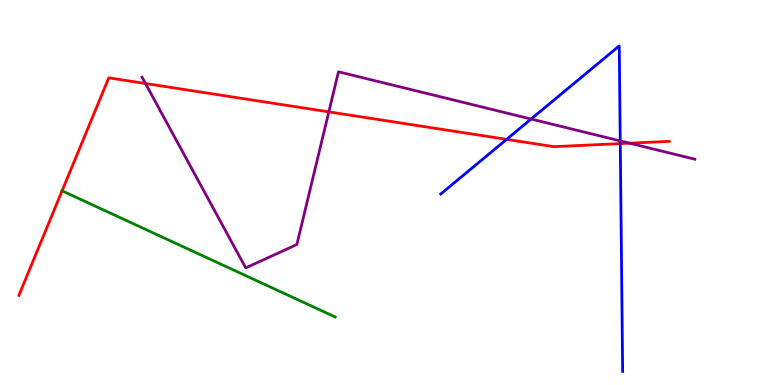[{'lines': ['blue', 'red'], 'intersections': [{'x': 6.54, 'y': 6.38}, {'x': 8.0, 'y': 6.27}]}, {'lines': ['green', 'red'], 'intersections': [{'x': 0.801, 'y': 5.04}]}, {'lines': ['purple', 'red'], 'intersections': [{'x': 1.88, 'y': 7.83}, {'x': 4.24, 'y': 7.09}, {'x': 8.12, 'y': 6.28}]}, {'lines': ['blue', 'green'], 'intersections': []}, {'lines': ['blue', 'purple'], 'intersections': [{'x': 6.85, 'y': 6.91}, {'x': 8.0, 'y': 6.34}]}, {'lines': ['green', 'purple'], 'intersections': []}]